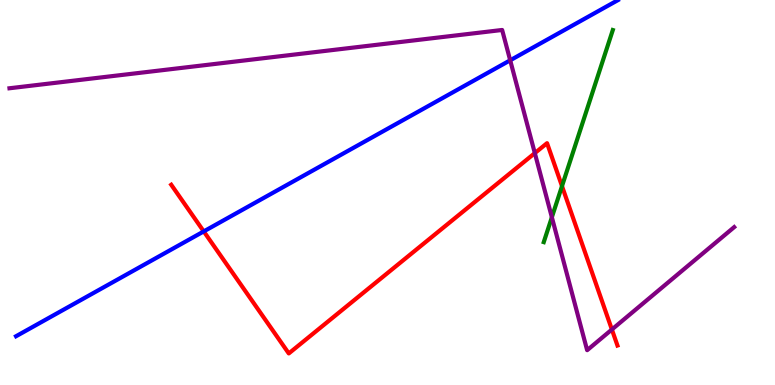[{'lines': ['blue', 'red'], 'intersections': [{'x': 2.63, 'y': 3.99}]}, {'lines': ['green', 'red'], 'intersections': [{'x': 7.25, 'y': 5.17}]}, {'lines': ['purple', 'red'], 'intersections': [{'x': 6.9, 'y': 6.02}, {'x': 7.9, 'y': 1.44}]}, {'lines': ['blue', 'green'], 'intersections': []}, {'lines': ['blue', 'purple'], 'intersections': [{'x': 6.58, 'y': 8.43}]}, {'lines': ['green', 'purple'], 'intersections': [{'x': 7.12, 'y': 4.36}]}]